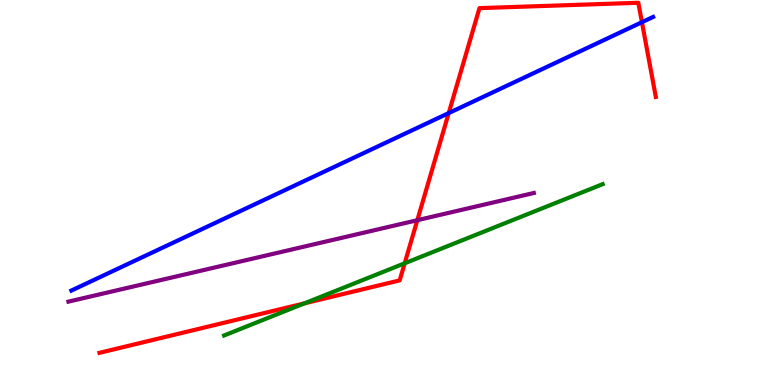[{'lines': ['blue', 'red'], 'intersections': [{'x': 5.79, 'y': 7.06}, {'x': 8.28, 'y': 9.42}]}, {'lines': ['green', 'red'], 'intersections': [{'x': 3.93, 'y': 2.12}, {'x': 5.22, 'y': 3.16}]}, {'lines': ['purple', 'red'], 'intersections': [{'x': 5.38, 'y': 4.28}]}, {'lines': ['blue', 'green'], 'intersections': []}, {'lines': ['blue', 'purple'], 'intersections': []}, {'lines': ['green', 'purple'], 'intersections': []}]